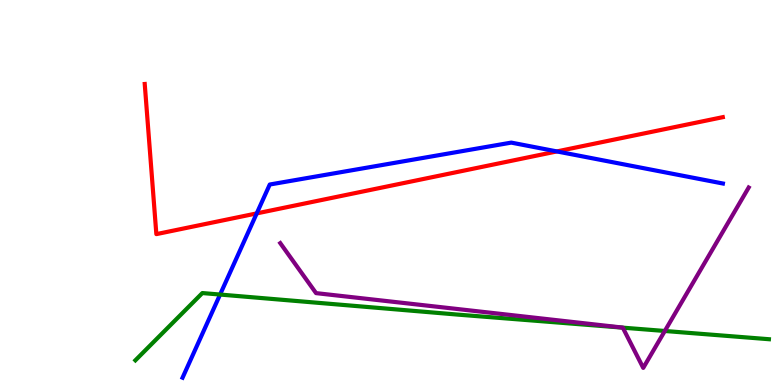[{'lines': ['blue', 'red'], 'intersections': [{'x': 3.31, 'y': 4.46}, {'x': 7.19, 'y': 6.07}]}, {'lines': ['green', 'red'], 'intersections': []}, {'lines': ['purple', 'red'], 'intersections': []}, {'lines': ['blue', 'green'], 'intersections': [{'x': 2.84, 'y': 2.35}]}, {'lines': ['blue', 'purple'], 'intersections': []}, {'lines': ['green', 'purple'], 'intersections': [{'x': 8.04, 'y': 1.49}, {'x': 8.58, 'y': 1.4}]}]